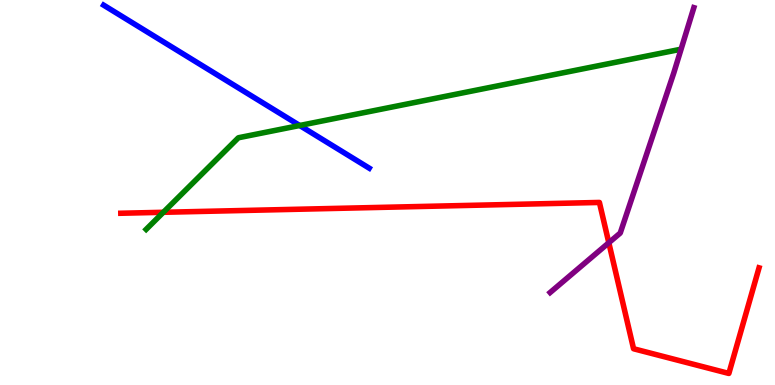[{'lines': ['blue', 'red'], 'intersections': []}, {'lines': ['green', 'red'], 'intersections': [{'x': 2.11, 'y': 4.49}]}, {'lines': ['purple', 'red'], 'intersections': [{'x': 7.86, 'y': 3.7}]}, {'lines': ['blue', 'green'], 'intersections': [{'x': 3.87, 'y': 6.74}]}, {'lines': ['blue', 'purple'], 'intersections': []}, {'lines': ['green', 'purple'], 'intersections': []}]